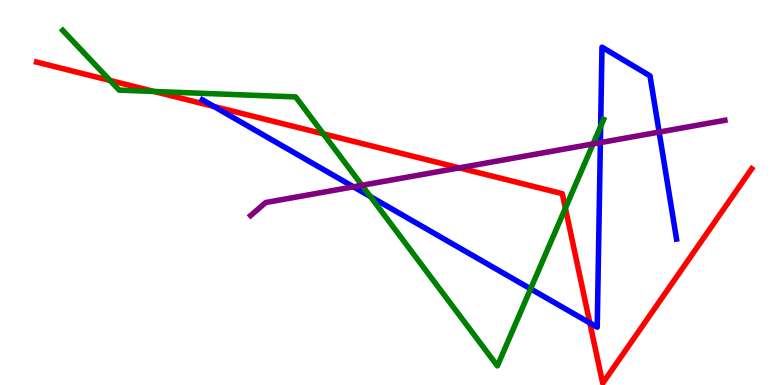[{'lines': ['blue', 'red'], 'intersections': [{'x': 2.76, 'y': 7.24}, {'x': 7.61, 'y': 1.61}]}, {'lines': ['green', 'red'], 'intersections': [{'x': 1.42, 'y': 7.91}, {'x': 1.99, 'y': 7.62}, {'x': 4.17, 'y': 6.52}, {'x': 7.3, 'y': 4.59}]}, {'lines': ['purple', 'red'], 'intersections': [{'x': 5.93, 'y': 5.64}]}, {'lines': ['blue', 'green'], 'intersections': [{'x': 4.78, 'y': 4.89}, {'x': 6.85, 'y': 2.5}, {'x': 7.75, 'y': 6.72}]}, {'lines': ['blue', 'purple'], 'intersections': [{'x': 4.56, 'y': 5.15}, {'x': 7.75, 'y': 6.3}, {'x': 8.51, 'y': 6.57}]}, {'lines': ['green', 'purple'], 'intersections': [{'x': 4.67, 'y': 5.19}, {'x': 7.65, 'y': 6.26}]}]